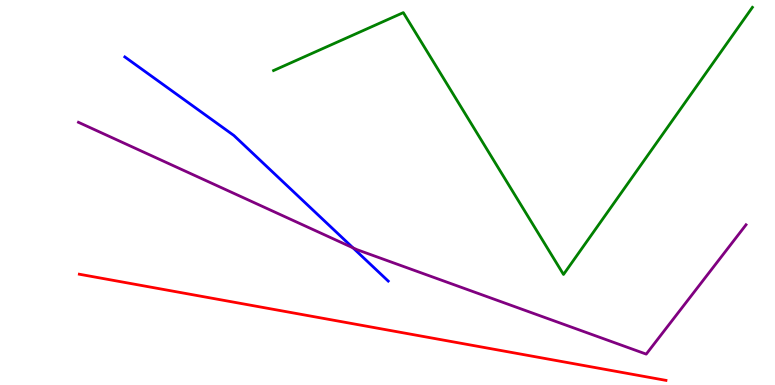[{'lines': ['blue', 'red'], 'intersections': []}, {'lines': ['green', 'red'], 'intersections': []}, {'lines': ['purple', 'red'], 'intersections': []}, {'lines': ['blue', 'green'], 'intersections': []}, {'lines': ['blue', 'purple'], 'intersections': [{'x': 4.55, 'y': 3.56}]}, {'lines': ['green', 'purple'], 'intersections': []}]